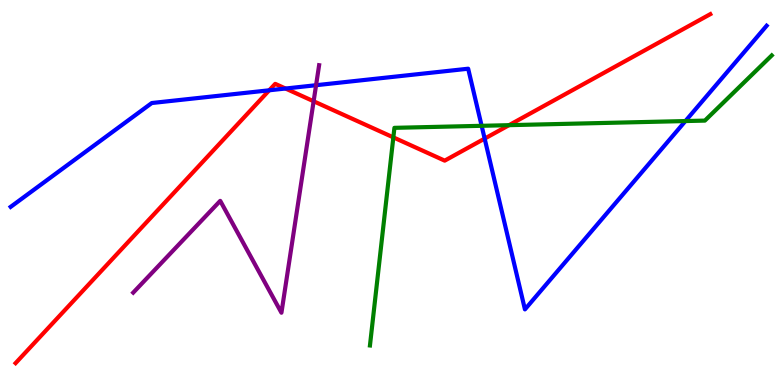[{'lines': ['blue', 'red'], 'intersections': [{'x': 3.47, 'y': 7.65}, {'x': 3.68, 'y': 7.7}, {'x': 6.25, 'y': 6.4}]}, {'lines': ['green', 'red'], 'intersections': [{'x': 5.08, 'y': 6.43}, {'x': 6.57, 'y': 6.75}]}, {'lines': ['purple', 'red'], 'intersections': [{'x': 4.05, 'y': 7.37}]}, {'lines': ['blue', 'green'], 'intersections': [{'x': 6.21, 'y': 6.73}, {'x': 8.84, 'y': 6.86}]}, {'lines': ['blue', 'purple'], 'intersections': [{'x': 4.08, 'y': 7.79}]}, {'lines': ['green', 'purple'], 'intersections': []}]